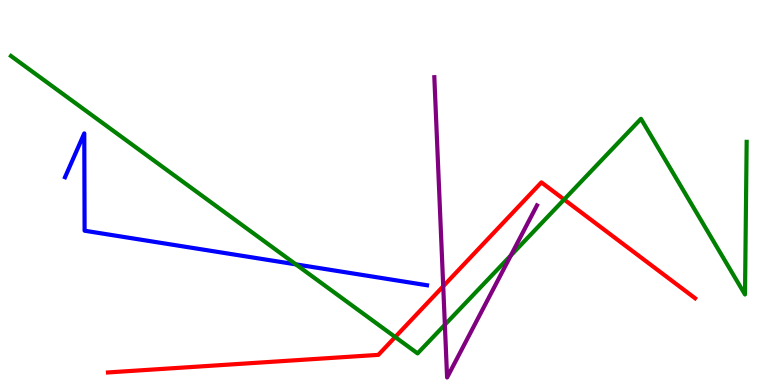[{'lines': ['blue', 'red'], 'intersections': []}, {'lines': ['green', 'red'], 'intersections': [{'x': 5.1, 'y': 1.25}, {'x': 7.28, 'y': 4.82}]}, {'lines': ['purple', 'red'], 'intersections': [{'x': 5.72, 'y': 2.56}]}, {'lines': ['blue', 'green'], 'intersections': [{'x': 3.82, 'y': 3.13}]}, {'lines': ['blue', 'purple'], 'intersections': []}, {'lines': ['green', 'purple'], 'intersections': [{'x': 5.74, 'y': 1.57}, {'x': 6.59, 'y': 3.36}]}]